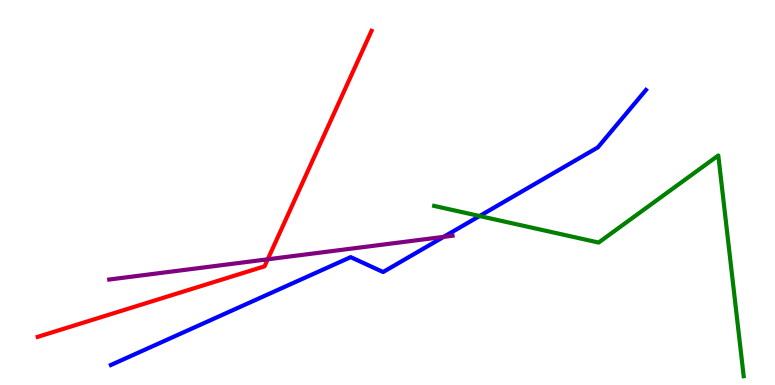[{'lines': ['blue', 'red'], 'intersections': []}, {'lines': ['green', 'red'], 'intersections': []}, {'lines': ['purple', 'red'], 'intersections': [{'x': 3.45, 'y': 3.26}]}, {'lines': ['blue', 'green'], 'intersections': [{'x': 6.19, 'y': 4.39}]}, {'lines': ['blue', 'purple'], 'intersections': [{'x': 5.73, 'y': 3.85}]}, {'lines': ['green', 'purple'], 'intersections': []}]